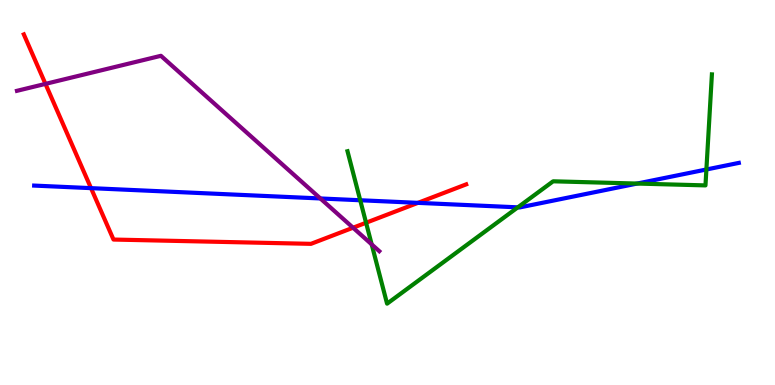[{'lines': ['blue', 'red'], 'intersections': [{'x': 1.17, 'y': 5.11}, {'x': 5.39, 'y': 4.73}]}, {'lines': ['green', 'red'], 'intersections': [{'x': 4.72, 'y': 4.21}]}, {'lines': ['purple', 'red'], 'intersections': [{'x': 0.587, 'y': 7.82}, {'x': 4.56, 'y': 4.09}]}, {'lines': ['blue', 'green'], 'intersections': [{'x': 4.65, 'y': 4.8}, {'x': 6.68, 'y': 4.61}, {'x': 8.22, 'y': 5.23}, {'x': 9.11, 'y': 5.6}]}, {'lines': ['blue', 'purple'], 'intersections': [{'x': 4.13, 'y': 4.85}]}, {'lines': ['green', 'purple'], 'intersections': [{'x': 4.8, 'y': 3.65}]}]